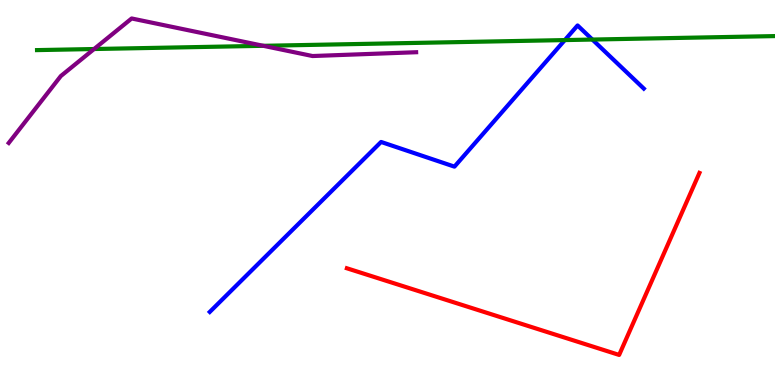[{'lines': ['blue', 'red'], 'intersections': []}, {'lines': ['green', 'red'], 'intersections': []}, {'lines': ['purple', 'red'], 'intersections': []}, {'lines': ['blue', 'green'], 'intersections': [{'x': 7.29, 'y': 8.96}, {'x': 7.64, 'y': 8.97}]}, {'lines': ['blue', 'purple'], 'intersections': []}, {'lines': ['green', 'purple'], 'intersections': [{'x': 1.21, 'y': 8.73}, {'x': 3.4, 'y': 8.81}]}]